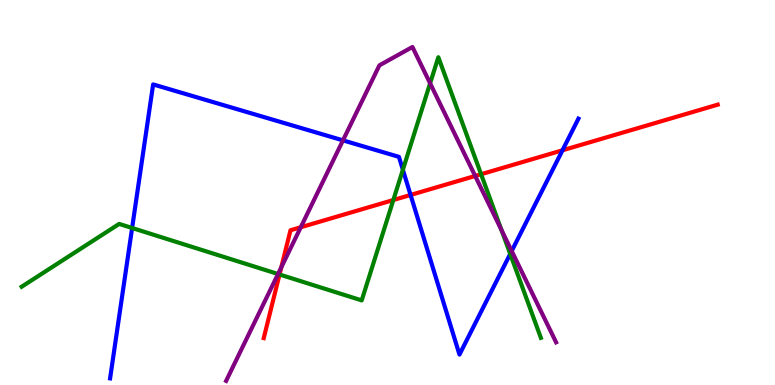[{'lines': ['blue', 'red'], 'intersections': [{'x': 5.3, 'y': 4.94}, {'x': 7.26, 'y': 6.1}]}, {'lines': ['green', 'red'], 'intersections': [{'x': 3.61, 'y': 2.87}, {'x': 5.08, 'y': 4.8}, {'x': 6.21, 'y': 5.47}]}, {'lines': ['purple', 'red'], 'intersections': [{'x': 3.63, 'y': 3.06}, {'x': 3.88, 'y': 4.1}, {'x': 6.13, 'y': 5.43}]}, {'lines': ['blue', 'green'], 'intersections': [{'x': 1.7, 'y': 4.08}, {'x': 5.2, 'y': 5.59}, {'x': 6.58, 'y': 3.4}]}, {'lines': ['blue', 'purple'], 'intersections': [{'x': 4.43, 'y': 6.35}, {'x': 6.6, 'y': 3.48}]}, {'lines': ['green', 'purple'], 'intersections': [{'x': 3.59, 'y': 2.88}, {'x': 5.55, 'y': 7.84}, {'x': 6.47, 'y': 4.02}]}]